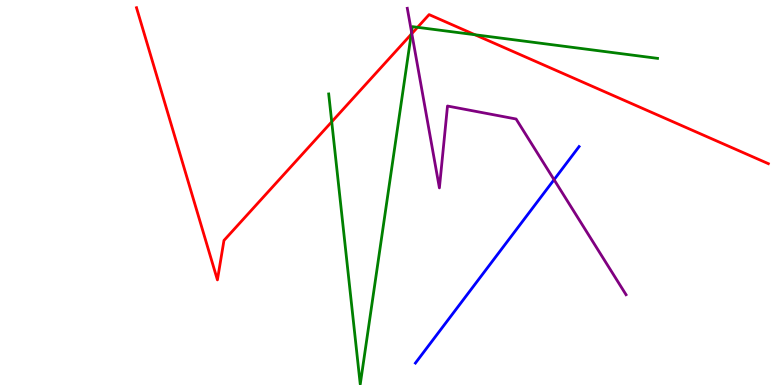[{'lines': ['blue', 'red'], 'intersections': []}, {'lines': ['green', 'red'], 'intersections': [{'x': 4.28, 'y': 6.84}, {'x': 5.31, 'y': 9.11}, {'x': 5.39, 'y': 9.29}, {'x': 6.13, 'y': 9.1}]}, {'lines': ['purple', 'red'], 'intersections': [{'x': 5.31, 'y': 9.13}]}, {'lines': ['blue', 'green'], 'intersections': []}, {'lines': ['blue', 'purple'], 'intersections': [{'x': 7.15, 'y': 5.33}]}, {'lines': ['green', 'purple'], 'intersections': [{'x': 5.31, 'y': 9.17}]}]